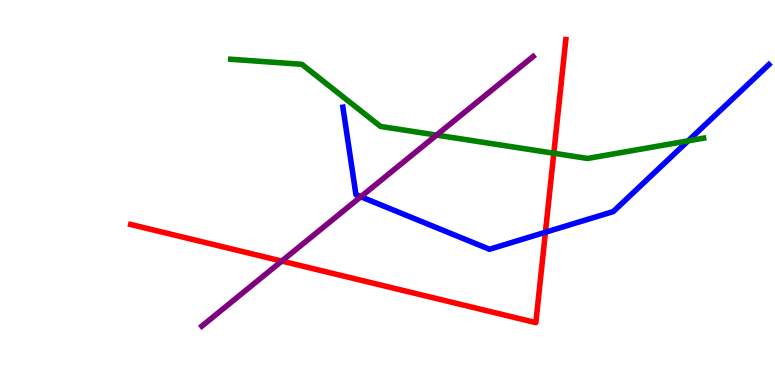[{'lines': ['blue', 'red'], 'intersections': [{'x': 7.04, 'y': 3.97}]}, {'lines': ['green', 'red'], 'intersections': [{'x': 7.15, 'y': 6.02}]}, {'lines': ['purple', 'red'], 'intersections': [{'x': 3.64, 'y': 3.22}]}, {'lines': ['blue', 'green'], 'intersections': [{'x': 8.88, 'y': 6.34}]}, {'lines': ['blue', 'purple'], 'intersections': [{'x': 4.66, 'y': 4.89}]}, {'lines': ['green', 'purple'], 'intersections': [{'x': 5.63, 'y': 6.49}]}]